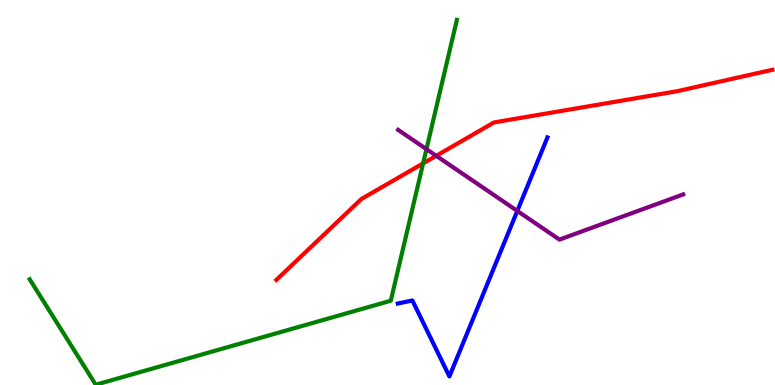[{'lines': ['blue', 'red'], 'intersections': []}, {'lines': ['green', 'red'], 'intersections': [{'x': 5.46, 'y': 5.76}]}, {'lines': ['purple', 'red'], 'intersections': [{'x': 5.63, 'y': 5.95}]}, {'lines': ['blue', 'green'], 'intersections': []}, {'lines': ['blue', 'purple'], 'intersections': [{'x': 6.67, 'y': 4.52}]}, {'lines': ['green', 'purple'], 'intersections': [{'x': 5.5, 'y': 6.13}]}]